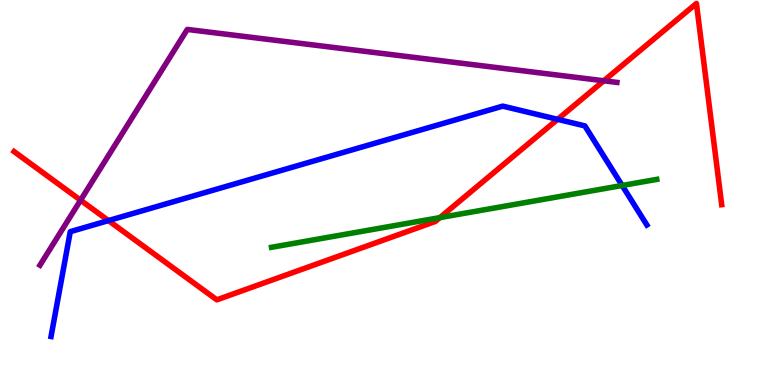[{'lines': ['blue', 'red'], 'intersections': [{'x': 1.4, 'y': 4.27}, {'x': 7.2, 'y': 6.9}]}, {'lines': ['green', 'red'], 'intersections': [{'x': 5.68, 'y': 4.35}]}, {'lines': ['purple', 'red'], 'intersections': [{'x': 1.04, 'y': 4.8}, {'x': 7.79, 'y': 7.9}]}, {'lines': ['blue', 'green'], 'intersections': [{'x': 8.03, 'y': 5.18}]}, {'lines': ['blue', 'purple'], 'intersections': []}, {'lines': ['green', 'purple'], 'intersections': []}]